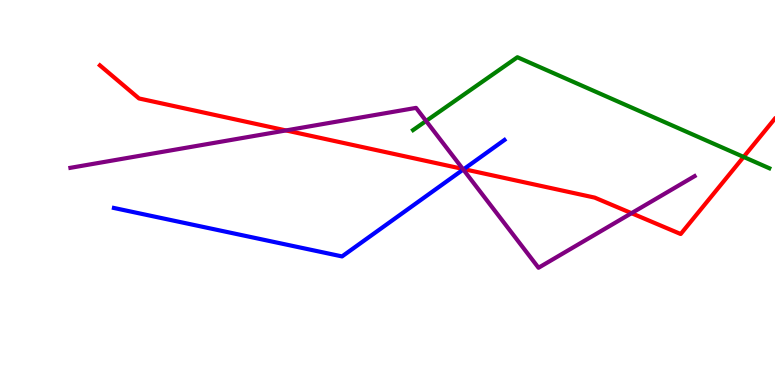[{'lines': ['blue', 'red'], 'intersections': [{'x': 5.98, 'y': 5.61}]}, {'lines': ['green', 'red'], 'intersections': [{'x': 9.6, 'y': 5.92}]}, {'lines': ['purple', 'red'], 'intersections': [{'x': 3.69, 'y': 6.61}, {'x': 5.97, 'y': 5.61}, {'x': 8.15, 'y': 4.46}]}, {'lines': ['blue', 'green'], 'intersections': []}, {'lines': ['blue', 'purple'], 'intersections': [{'x': 5.98, 'y': 5.6}]}, {'lines': ['green', 'purple'], 'intersections': [{'x': 5.5, 'y': 6.86}]}]